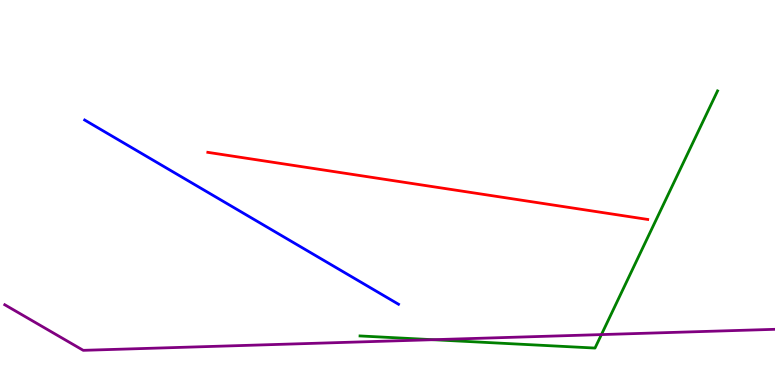[{'lines': ['blue', 'red'], 'intersections': []}, {'lines': ['green', 'red'], 'intersections': []}, {'lines': ['purple', 'red'], 'intersections': []}, {'lines': ['blue', 'green'], 'intersections': []}, {'lines': ['blue', 'purple'], 'intersections': []}, {'lines': ['green', 'purple'], 'intersections': [{'x': 5.59, 'y': 1.18}, {'x': 7.76, 'y': 1.31}]}]